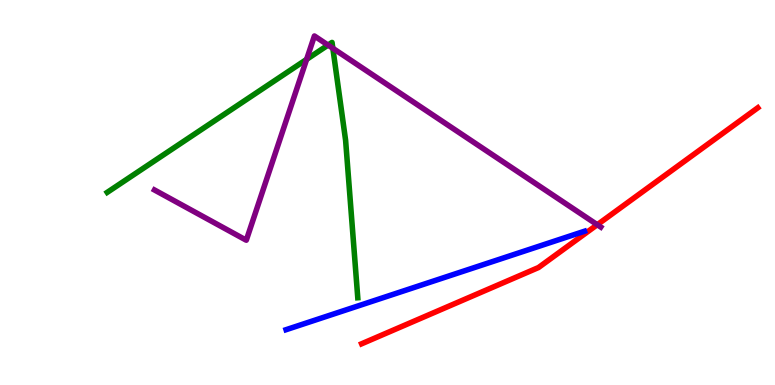[{'lines': ['blue', 'red'], 'intersections': []}, {'lines': ['green', 'red'], 'intersections': []}, {'lines': ['purple', 'red'], 'intersections': [{'x': 7.71, 'y': 4.16}]}, {'lines': ['blue', 'green'], 'intersections': []}, {'lines': ['blue', 'purple'], 'intersections': []}, {'lines': ['green', 'purple'], 'intersections': [{'x': 3.96, 'y': 8.46}, {'x': 4.23, 'y': 8.83}, {'x': 4.29, 'y': 8.75}]}]